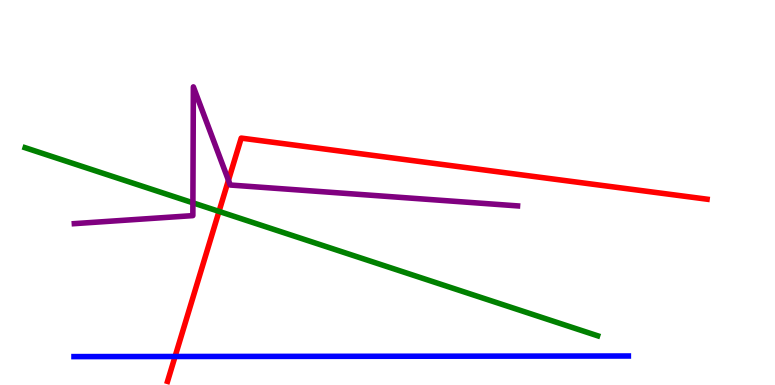[{'lines': ['blue', 'red'], 'intersections': [{'x': 2.26, 'y': 0.74}]}, {'lines': ['green', 'red'], 'intersections': [{'x': 2.83, 'y': 4.51}]}, {'lines': ['purple', 'red'], 'intersections': [{'x': 2.95, 'y': 5.32}]}, {'lines': ['blue', 'green'], 'intersections': []}, {'lines': ['blue', 'purple'], 'intersections': []}, {'lines': ['green', 'purple'], 'intersections': [{'x': 2.49, 'y': 4.73}]}]